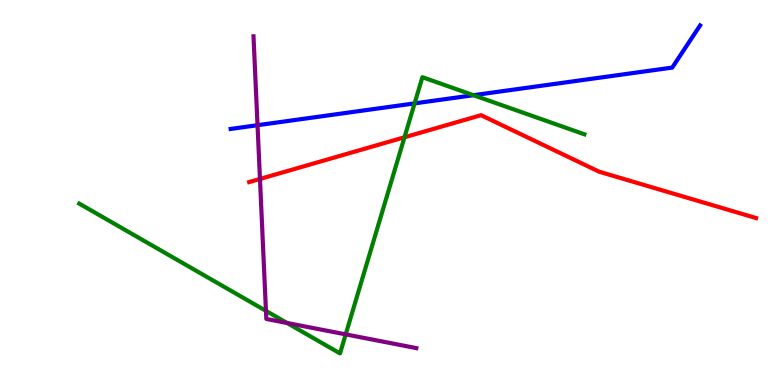[{'lines': ['blue', 'red'], 'intersections': []}, {'lines': ['green', 'red'], 'intersections': [{'x': 5.22, 'y': 6.43}]}, {'lines': ['purple', 'red'], 'intersections': [{'x': 3.35, 'y': 5.35}]}, {'lines': ['blue', 'green'], 'intersections': [{'x': 5.35, 'y': 7.31}, {'x': 6.11, 'y': 7.53}]}, {'lines': ['blue', 'purple'], 'intersections': [{'x': 3.32, 'y': 6.75}]}, {'lines': ['green', 'purple'], 'intersections': [{'x': 3.43, 'y': 1.93}, {'x': 3.7, 'y': 1.61}, {'x': 4.46, 'y': 1.31}]}]